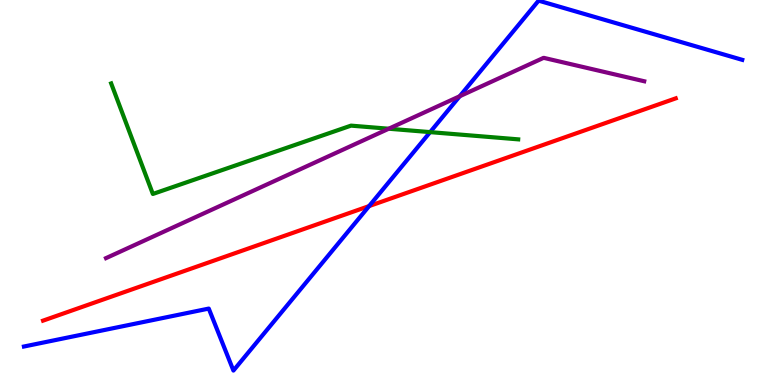[{'lines': ['blue', 'red'], 'intersections': [{'x': 4.76, 'y': 4.65}]}, {'lines': ['green', 'red'], 'intersections': []}, {'lines': ['purple', 'red'], 'intersections': []}, {'lines': ['blue', 'green'], 'intersections': [{'x': 5.55, 'y': 6.57}]}, {'lines': ['blue', 'purple'], 'intersections': [{'x': 5.93, 'y': 7.5}]}, {'lines': ['green', 'purple'], 'intersections': [{'x': 5.02, 'y': 6.66}]}]